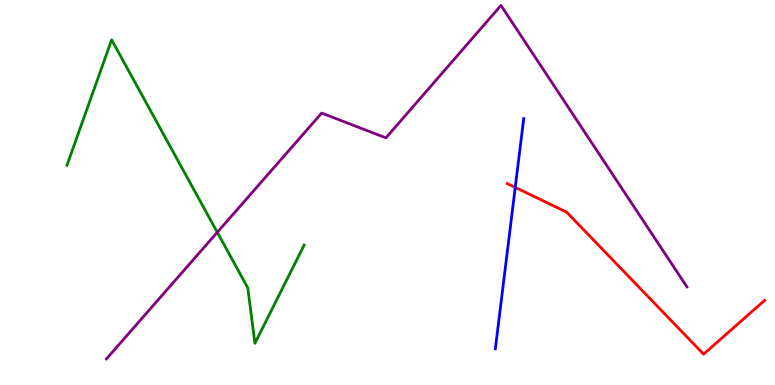[{'lines': ['blue', 'red'], 'intersections': [{'x': 6.65, 'y': 5.13}]}, {'lines': ['green', 'red'], 'intersections': []}, {'lines': ['purple', 'red'], 'intersections': []}, {'lines': ['blue', 'green'], 'intersections': []}, {'lines': ['blue', 'purple'], 'intersections': []}, {'lines': ['green', 'purple'], 'intersections': [{'x': 2.8, 'y': 3.97}]}]